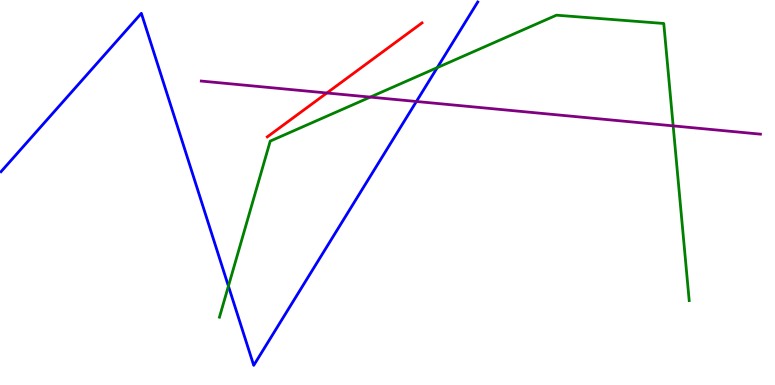[{'lines': ['blue', 'red'], 'intersections': []}, {'lines': ['green', 'red'], 'intersections': []}, {'lines': ['purple', 'red'], 'intersections': [{'x': 4.22, 'y': 7.58}]}, {'lines': ['blue', 'green'], 'intersections': [{'x': 2.95, 'y': 2.57}, {'x': 5.64, 'y': 8.24}]}, {'lines': ['blue', 'purple'], 'intersections': [{'x': 5.37, 'y': 7.36}]}, {'lines': ['green', 'purple'], 'intersections': [{'x': 4.78, 'y': 7.48}, {'x': 8.69, 'y': 6.73}]}]